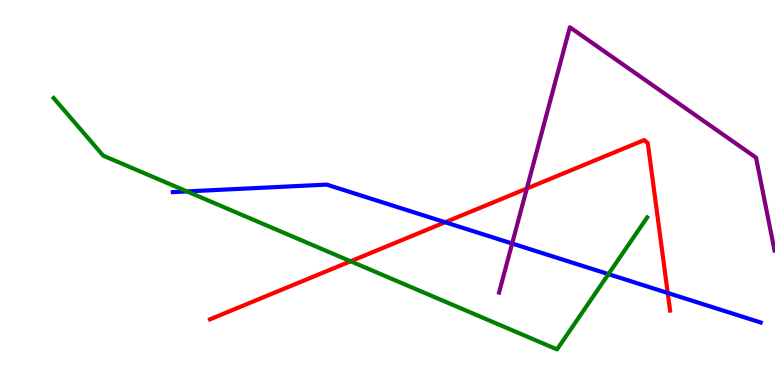[{'lines': ['blue', 'red'], 'intersections': [{'x': 5.74, 'y': 4.23}, {'x': 8.62, 'y': 2.39}]}, {'lines': ['green', 'red'], 'intersections': [{'x': 4.52, 'y': 3.21}]}, {'lines': ['purple', 'red'], 'intersections': [{'x': 6.8, 'y': 5.1}]}, {'lines': ['blue', 'green'], 'intersections': [{'x': 2.41, 'y': 5.03}, {'x': 7.85, 'y': 2.88}]}, {'lines': ['blue', 'purple'], 'intersections': [{'x': 6.61, 'y': 3.67}]}, {'lines': ['green', 'purple'], 'intersections': []}]